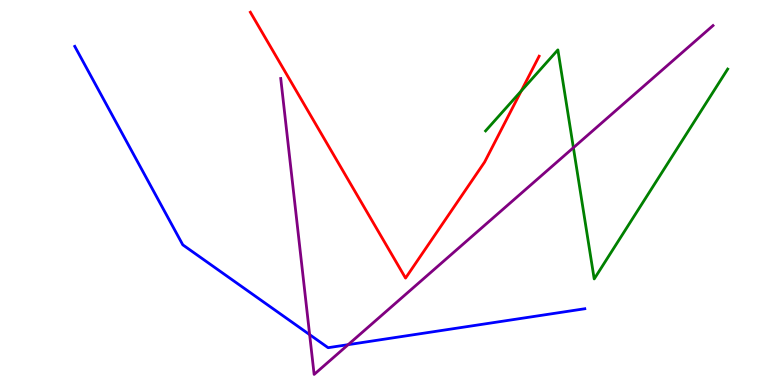[{'lines': ['blue', 'red'], 'intersections': []}, {'lines': ['green', 'red'], 'intersections': [{'x': 6.73, 'y': 7.64}]}, {'lines': ['purple', 'red'], 'intersections': []}, {'lines': ['blue', 'green'], 'intersections': []}, {'lines': ['blue', 'purple'], 'intersections': [{'x': 4.0, 'y': 1.31}, {'x': 4.49, 'y': 1.05}]}, {'lines': ['green', 'purple'], 'intersections': [{'x': 7.4, 'y': 6.16}]}]